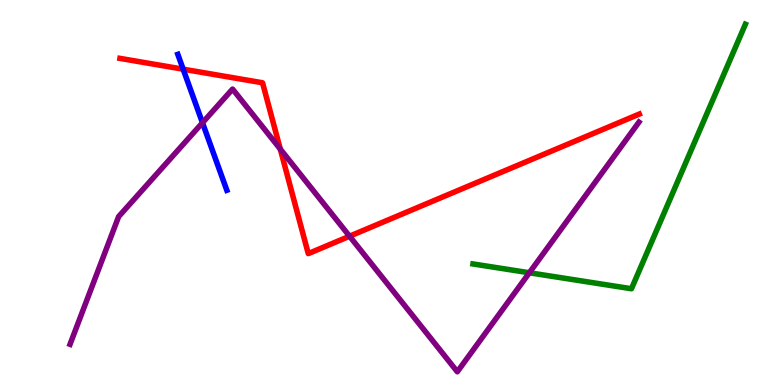[{'lines': ['blue', 'red'], 'intersections': [{'x': 2.36, 'y': 8.2}]}, {'lines': ['green', 'red'], 'intersections': []}, {'lines': ['purple', 'red'], 'intersections': [{'x': 3.62, 'y': 6.13}, {'x': 4.51, 'y': 3.86}]}, {'lines': ['blue', 'green'], 'intersections': []}, {'lines': ['blue', 'purple'], 'intersections': [{'x': 2.61, 'y': 6.81}]}, {'lines': ['green', 'purple'], 'intersections': [{'x': 6.83, 'y': 2.92}]}]